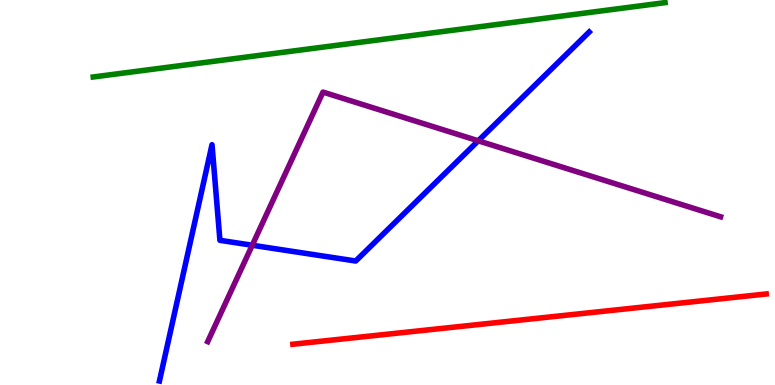[{'lines': ['blue', 'red'], 'intersections': []}, {'lines': ['green', 'red'], 'intersections': []}, {'lines': ['purple', 'red'], 'intersections': []}, {'lines': ['blue', 'green'], 'intersections': []}, {'lines': ['blue', 'purple'], 'intersections': [{'x': 3.25, 'y': 3.63}, {'x': 6.17, 'y': 6.34}]}, {'lines': ['green', 'purple'], 'intersections': []}]